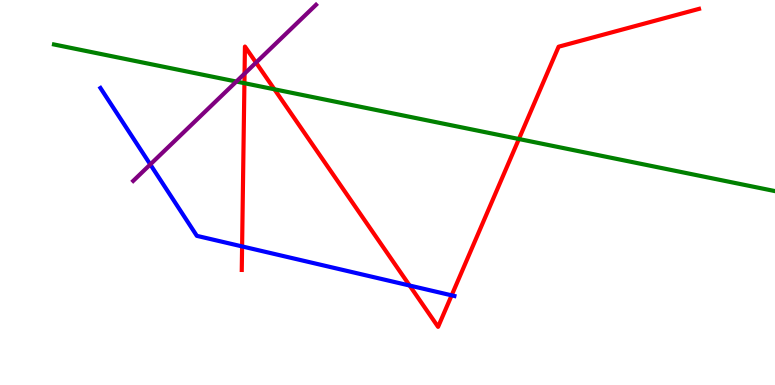[{'lines': ['blue', 'red'], 'intersections': [{'x': 3.12, 'y': 3.6}, {'x': 5.29, 'y': 2.58}, {'x': 5.83, 'y': 2.33}]}, {'lines': ['green', 'red'], 'intersections': [{'x': 3.15, 'y': 7.84}, {'x': 3.54, 'y': 7.68}, {'x': 6.7, 'y': 6.39}]}, {'lines': ['purple', 'red'], 'intersections': [{'x': 3.16, 'y': 8.09}, {'x': 3.3, 'y': 8.37}]}, {'lines': ['blue', 'green'], 'intersections': []}, {'lines': ['blue', 'purple'], 'intersections': [{'x': 1.94, 'y': 5.73}]}, {'lines': ['green', 'purple'], 'intersections': [{'x': 3.05, 'y': 7.88}]}]